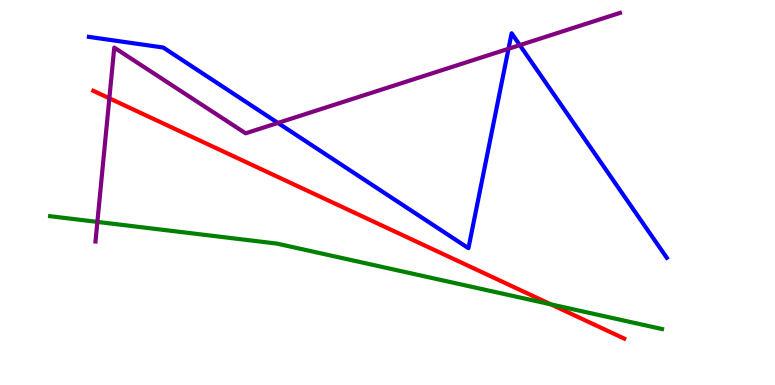[{'lines': ['blue', 'red'], 'intersections': []}, {'lines': ['green', 'red'], 'intersections': [{'x': 7.11, 'y': 2.09}]}, {'lines': ['purple', 'red'], 'intersections': [{'x': 1.41, 'y': 7.45}]}, {'lines': ['blue', 'green'], 'intersections': []}, {'lines': ['blue', 'purple'], 'intersections': [{'x': 3.59, 'y': 6.81}, {'x': 6.56, 'y': 8.73}, {'x': 6.71, 'y': 8.83}]}, {'lines': ['green', 'purple'], 'intersections': [{'x': 1.26, 'y': 4.24}]}]